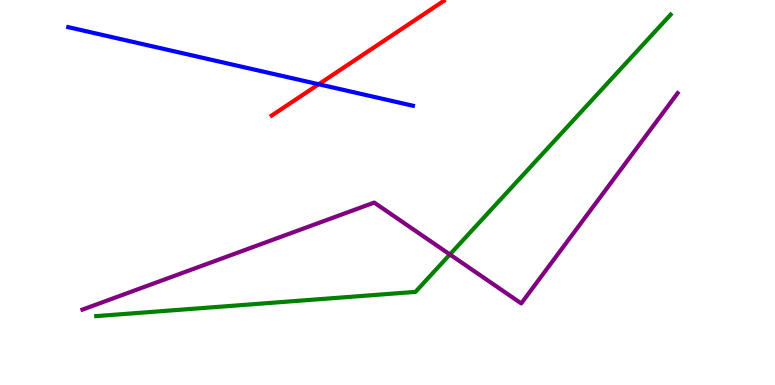[{'lines': ['blue', 'red'], 'intersections': [{'x': 4.11, 'y': 7.81}]}, {'lines': ['green', 'red'], 'intersections': []}, {'lines': ['purple', 'red'], 'intersections': []}, {'lines': ['blue', 'green'], 'intersections': []}, {'lines': ['blue', 'purple'], 'intersections': []}, {'lines': ['green', 'purple'], 'intersections': [{'x': 5.8, 'y': 3.39}]}]